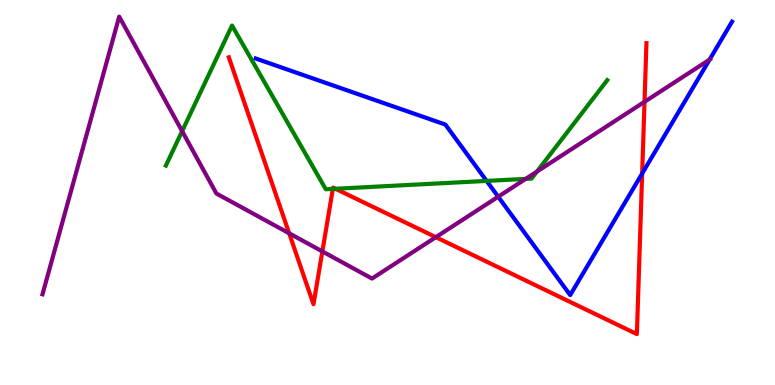[{'lines': ['blue', 'red'], 'intersections': [{'x': 8.29, 'y': 5.49}]}, {'lines': ['green', 'red'], 'intersections': [{'x': 4.29, 'y': 5.09}, {'x': 4.33, 'y': 5.1}]}, {'lines': ['purple', 'red'], 'intersections': [{'x': 3.73, 'y': 3.94}, {'x': 4.16, 'y': 3.47}, {'x': 5.62, 'y': 3.84}, {'x': 8.32, 'y': 7.36}]}, {'lines': ['blue', 'green'], 'intersections': [{'x': 6.28, 'y': 5.3}]}, {'lines': ['blue', 'purple'], 'intersections': [{'x': 6.43, 'y': 4.89}, {'x': 9.16, 'y': 8.45}]}, {'lines': ['green', 'purple'], 'intersections': [{'x': 2.35, 'y': 6.59}, {'x': 6.78, 'y': 5.35}, {'x': 6.93, 'y': 5.54}]}]